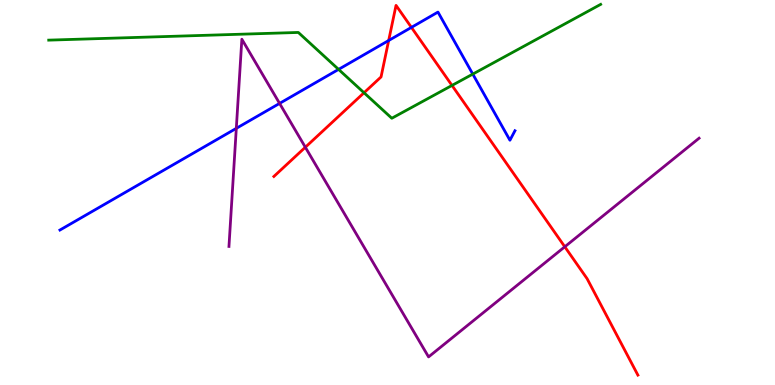[{'lines': ['blue', 'red'], 'intersections': [{'x': 5.02, 'y': 8.95}, {'x': 5.31, 'y': 9.29}]}, {'lines': ['green', 'red'], 'intersections': [{'x': 4.7, 'y': 7.59}, {'x': 5.83, 'y': 7.78}]}, {'lines': ['purple', 'red'], 'intersections': [{'x': 3.94, 'y': 6.18}, {'x': 7.29, 'y': 3.59}]}, {'lines': ['blue', 'green'], 'intersections': [{'x': 4.37, 'y': 8.2}, {'x': 6.1, 'y': 8.08}]}, {'lines': ['blue', 'purple'], 'intersections': [{'x': 3.05, 'y': 6.67}, {'x': 3.61, 'y': 7.31}]}, {'lines': ['green', 'purple'], 'intersections': []}]